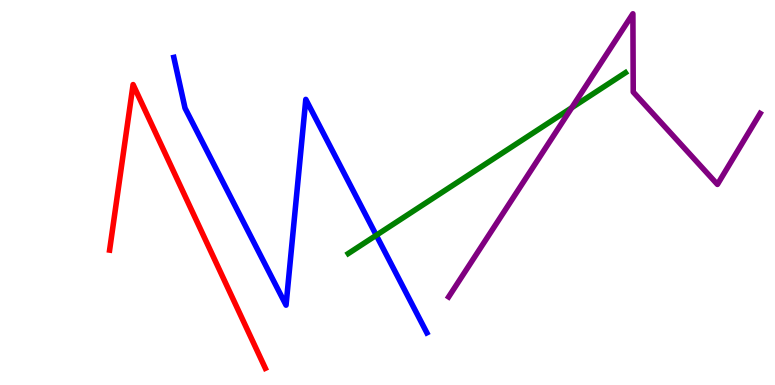[{'lines': ['blue', 'red'], 'intersections': []}, {'lines': ['green', 'red'], 'intersections': []}, {'lines': ['purple', 'red'], 'intersections': []}, {'lines': ['blue', 'green'], 'intersections': [{'x': 4.86, 'y': 3.89}]}, {'lines': ['blue', 'purple'], 'intersections': []}, {'lines': ['green', 'purple'], 'intersections': [{'x': 7.38, 'y': 7.2}]}]